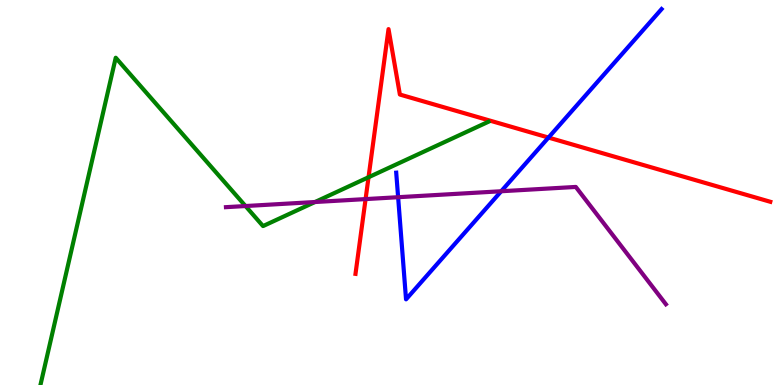[{'lines': ['blue', 'red'], 'intersections': [{'x': 7.08, 'y': 6.43}]}, {'lines': ['green', 'red'], 'intersections': [{'x': 4.76, 'y': 5.4}]}, {'lines': ['purple', 'red'], 'intersections': [{'x': 4.72, 'y': 4.83}]}, {'lines': ['blue', 'green'], 'intersections': []}, {'lines': ['blue', 'purple'], 'intersections': [{'x': 5.14, 'y': 4.88}, {'x': 6.47, 'y': 5.03}]}, {'lines': ['green', 'purple'], 'intersections': [{'x': 3.17, 'y': 4.65}, {'x': 4.06, 'y': 4.75}]}]